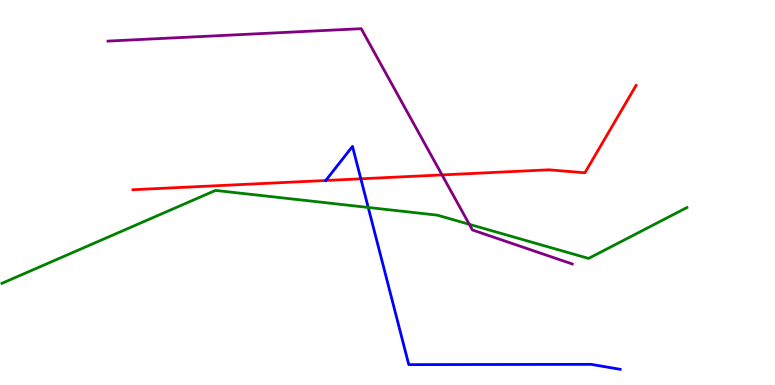[{'lines': ['blue', 'red'], 'intersections': [{'x': 4.2, 'y': 5.31}, {'x': 4.66, 'y': 5.36}]}, {'lines': ['green', 'red'], 'intersections': []}, {'lines': ['purple', 'red'], 'intersections': [{'x': 5.7, 'y': 5.46}]}, {'lines': ['blue', 'green'], 'intersections': [{'x': 4.75, 'y': 4.61}]}, {'lines': ['blue', 'purple'], 'intersections': []}, {'lines': ['green', 'purple'], 'intersections': [{'x': 6.06, 'y': 4.17}]}]